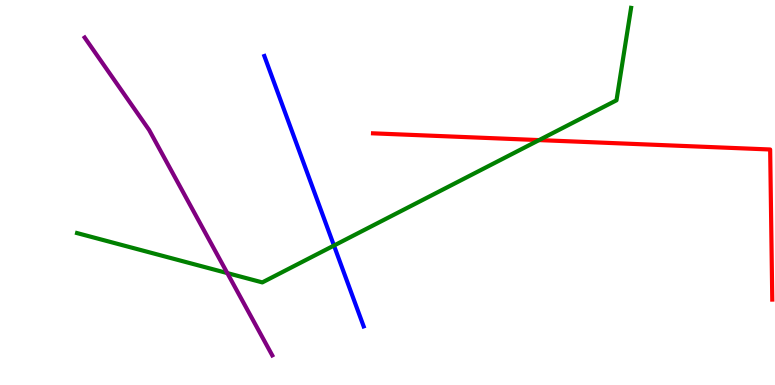[{'lines': ['blue', 'red'], 'intersections': []}, {'lines': ['green', 'red'], 'intersections': [{'x': 6.96, 'y': 6.36}]}, {'lines': ['purple', 'red'], 'intersections': []}, {'lines': ['blue', 'green'], 'intersections': [{'x': 4.31, 'y': 3.62}]}, {'lines': ['blue', 'purple'], 'intersections': []}, {'lines': ['green', 'purple'], 'intersections': [{'x': 2.93, 'y': 2.91}]}]